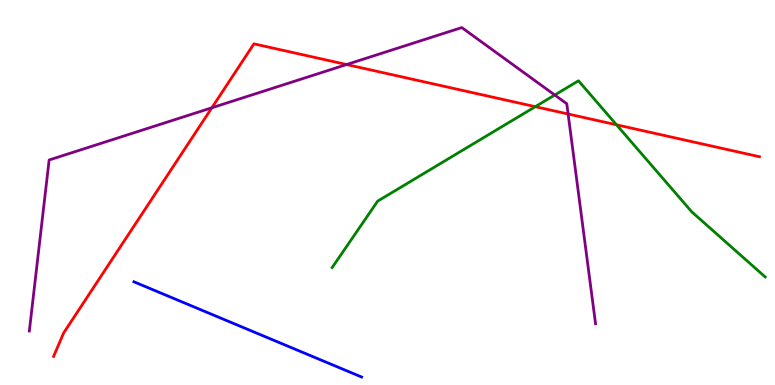[{'lines': ['blue', 'red'], 'intersections': []}, {'lines': ['green', 'red'], 'intersections': [{'x': 6.91, 'y': 7.23}, {'x': 7.96, 'y': 6.76}]}, {'lines': ['purple', 'red'], 'intersections': [{'x': 2.73, 'y': 7.2}, {'x': 4.47, 'y': 8.32}, {'x': 7.33, 'y': 7.04}]}, {'lines': ['blue', 'green'], 'intersections': []}, {'lines': ['blue', 'purple'], 'intersections': []}, {'lines': ['green', 'purple'], 'intersections': [{'x': 7.16, 'y': 7.53}]}]